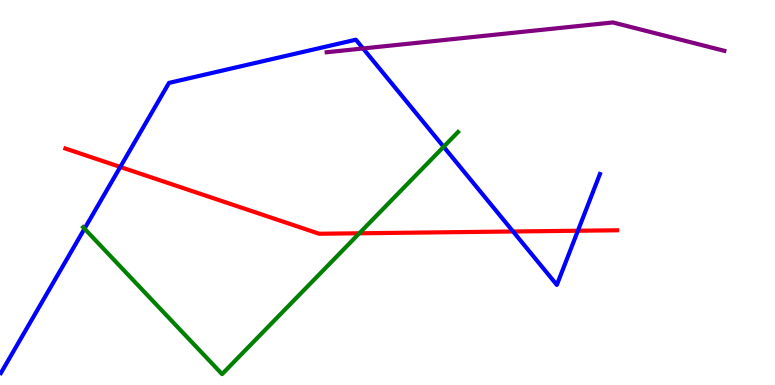[{'lines': ['blue', 'red'], 'intersections': [{'x': 1.55, 'y': 5.66}, {'x': 6.62, 'y': 3.99}, {'x': 7.46, 'y': 4.01}]}, {'lines': ['green', 'red'], 'intersections': [{'x': 4.64, 'y': 3.94}]}, {'lines': ['purple', 'red'], 'intersections': []}, {'lines': ['blue', 'green'], 'intersections': [{'x': 1.09, 'y': 4.06}, {'x': 5.72, 'y': 6.19}]}, {'lines': ['blue', 'purple'], 'intersections': [{'x': 4.68, 'y': 8.74}]}, {'lines': ['green', 'purple'], 'intersections': []}]